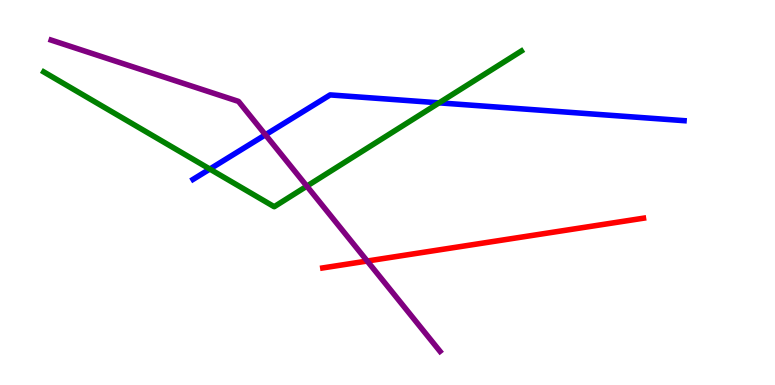[{'lines': ['blue', 'red'], 'intersections': []}, {'lines': ['green', 'red'], 'intersections': []}, {'lines': ['purple', 'red'], 'intersections': [{'x': 4.74, 'y': 3.22}]}, {'lines': ['blue', 'green'], 'intersections': [{'x': 2.71, 'y': 5.61}, {'x': 5.67, 'y': 7.33}]}, {'lines': ['blue', 'purple'], 'intersections': [{'x': 3.42, 'y': 6.5}]}, {'lines': ['green', 'purple'], 'intersections': [{'x': 3.96, 'y': 5.16}]}]